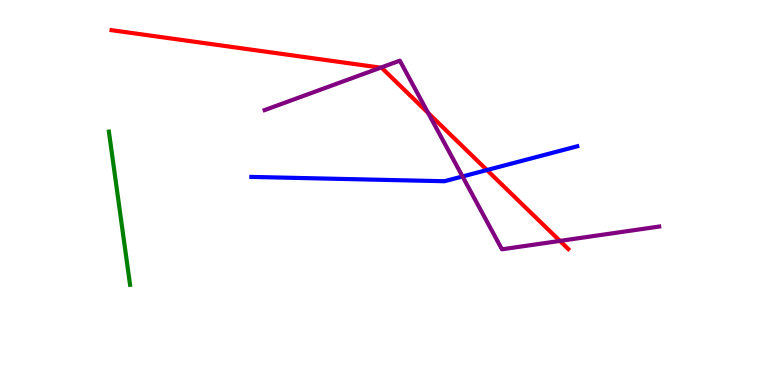[{'lines': ['blue', 'red'], 'intersections': [{'x': 6.28, 'y': 5.58}]}, {'lines': ['green', 'red'], 'intersections': []}, {'lines': ['purple', 'red'], 'intersections': [{'x': 4.91, 'y': 8.24}, {'x': 5.52, 'y': 7.07}, {'x': 7.22, 'y': 3.74}]}, {'lines': ['blue', 'green'], 'intersections': []}, {'lines': ['blue', 'purple'], 'intersections': [{'x': 5.97, 'y': 5.42}]}, {'lines': ['green', 'purple'], 'intersections': []}]